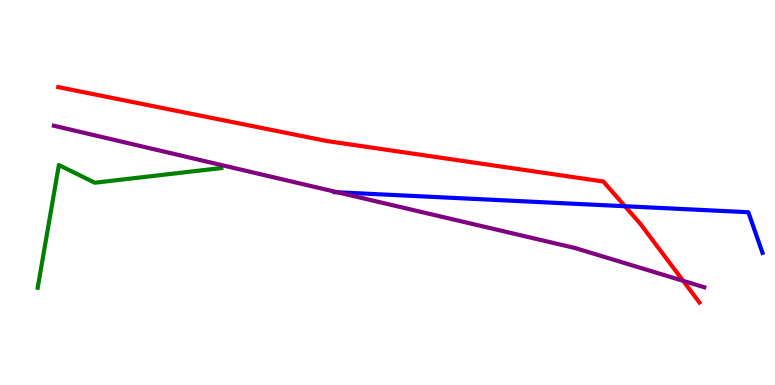[{'lines': ['blue', 'red'], 'intersections': [{'x': 8.06, 'y': 4.64}]}, {'lines': ['green', 'red'], 'intersections': []}, {'lines': ['purple', 'red'], 'intersections': [{'x': 8.81, 'y': 2.71}]}, {'lines': ['blue', 'green'], 'intersections': []}, {'lines': ['blue', 'purple'], 'intersections': [{'x': 4.35, 'y': 5.01}]}, {'lines': ['green', 'purple'], 'intersections': []}]